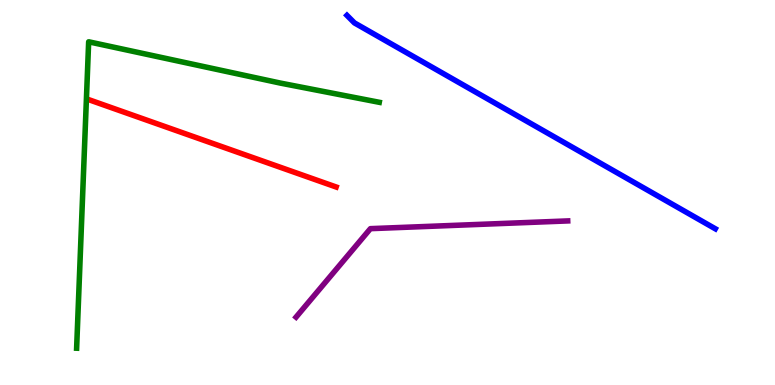[{'lines': ['blue', 'red'], 'intersections': []}, {'lines': ['green', 'red'], 'intersections': []}, {'lines': ['purple', 'red'], 'intersections': []}, {'lines': ['blue', 'green'], 'intersections': []}, {'lines': ['blue', 'purple'], 'intersections': []}, {'lines': ['green', 'purple'], 'intersections': []}]